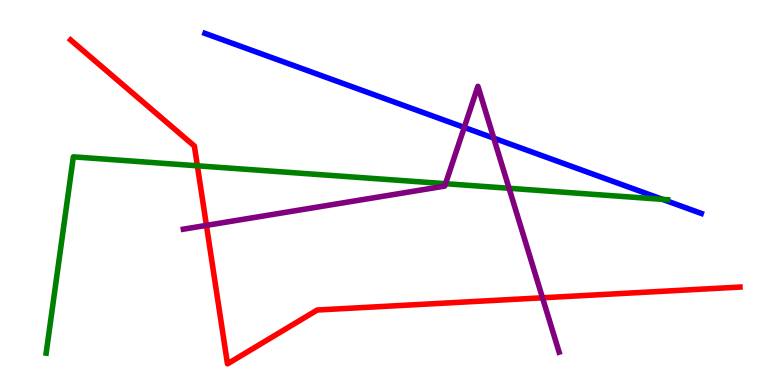[{'lines': ['blue', 'red'], 'intersections': []}, {'lines': ['green', 'red'], 'intersections': [{'x': 2.55, 'y': 5.69}]}, {'lines': ['purple', 'red'], 'intersections': [{'x': 2.66, 'y': 4.15}, {'x': 7.0, 'y': 2.27}]}, {'lines': ['blue', 'green'], 'intersections': [{'x': 8.55, 'y': 4.82}]}, {'lines': ['blue', 'purple'], 'intersections': [{'x': 5.99, 'y': 6.69}, {'x': 6.37, 'y': 6.41}]}, {'lines': ['green', 'purple'], 'intersections': [{'x': 5.75, 'y': 5.23}, {'x': 6.57, 'y': 5.11}]}]